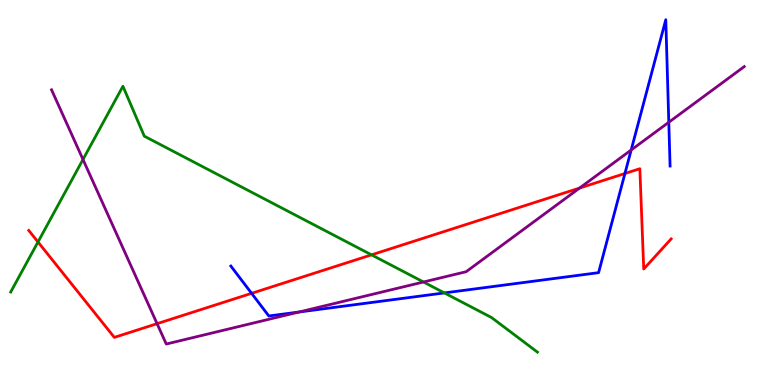[{'lines': ['blue', 'red'], 'intersections': [{'x': 3.25, 'y': 2.38}, {'x': 8.06, 'y': 5.49}]}, {'lines': ['green', 'red'], 'intersections': [{'x': 0.49, 'y': 3.71}, {'x': 4.79, 'y': 3.38}]}, {'lines': ['purple', 'red'], 'intersections': [{'x': 2.03, 'y': 1.59}, {'x': 7.48, 'y': 5.11}]}, {'lines': ['blue', 'green'], 'intersections': [{'x': 5.73, 'y': 2.39}]}, {'lines': ['blue', 'purple'], 'intersections': [{'x': 3.86, 'y': 1.9}, {'x': 8.14, 'y': 6.1}, {'x': 8.63, 'y': 6.82}]}, {'lines': ['green', 'purple'], 'intersections': [{'x': 1.07, 'y': 5.86}, {'x': 5.46, 'y': 2.68}]}]